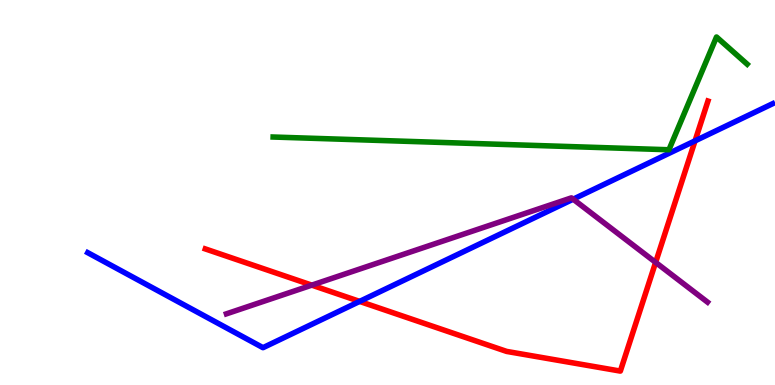[{'lines': ['blue', 'red'], 'intersections': [{'x': 4.64, 'y': 2.17}, {'x': 8.97, 'y': 6.34}]}, {'lines': ['green', 'red'], 'intersections': []}, {'lines': ['purple', 'red'], 'intersections': [{'x': 4.02, 'y': 2.59}, {'x': 8.46, 'y': 3.19}]}, {'lines': ['blue', 'green'], 'intersections': []}, {'lines': ['blue', 'purple'], 'intersections': [{'x': 7.4, 'y': 4.83}]}, {'lines': ['green', 'purple'], 'intersections': []}]